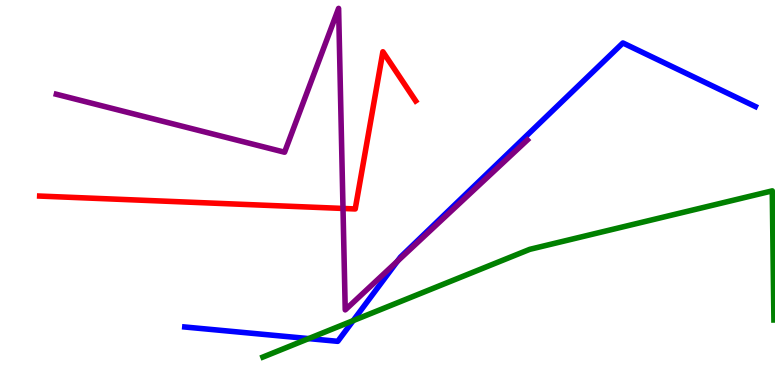[{'lines': ['blue', 'red'], 'intersections': []}, {'lines': ['green', 'red'], 'intersections': []}, {'lines': ['purple', 'red'], 'intersections': [{'x': 4.43, 'y': 4.59}]}, {'lines': ['blue', 'green'], 'intersections': [{'x': 3.98, 'y': 1.21}, {'x': 4.56, 'y': 1.67}]}, {'lines': ['blue', 'purple'], 'intersections': [{'x': 5.13, 'y': 3.21}]}, {'lines': ['green', 'purple'], 'intersections': []}]